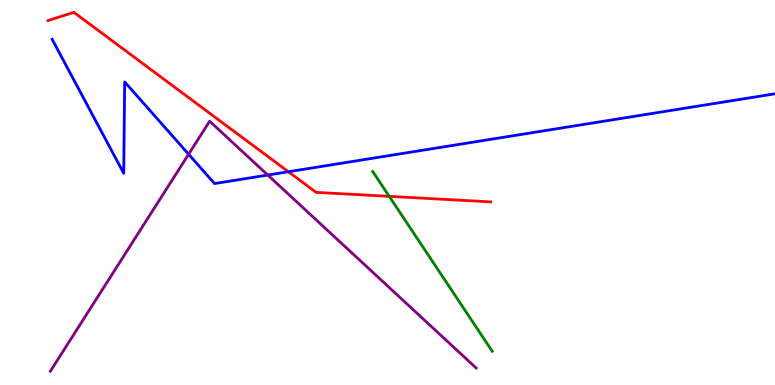[{'lines': ['blue', 'red'], 'intersections': [{'x': 3.72, 'y': 5.54}]}, {'lines': ['green', 'red'], 'intersections': [{'x': 5.02, 'y': 4.9}]}, {'lines': ['purple', 'red'], 'intersections': []}, {'lines': ['blue', 'green'], 'intersections': []}, {'lines': ['blue', 'purple'], 'intersections': [{'x': 2.43, 'y': 5.99}, {'x': 3.46, 'y': 5.45}]}, {'lines': ['green', 'purple'], 'intersections': []}]